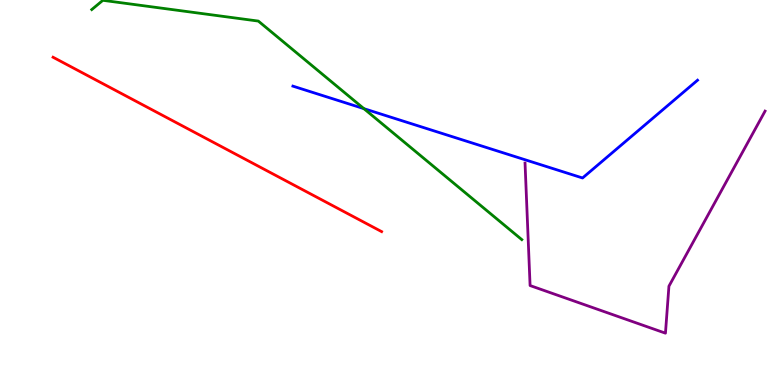[{'lines': ['blue', 'red'], 'intersections': []}, {'lines': ['green', 'red'], 'intersections': []}, {'lines': ['purple', 'red'], 'intersections': []}, {'lines': ['blue', 'green'], 'intersections': [{'x': 4.7, 'y': 7.18}]}, {'lines': ['blue', 'purple'], 'intersections': []}, {'lines': ['green', 'purple'], 'intersections': []}]